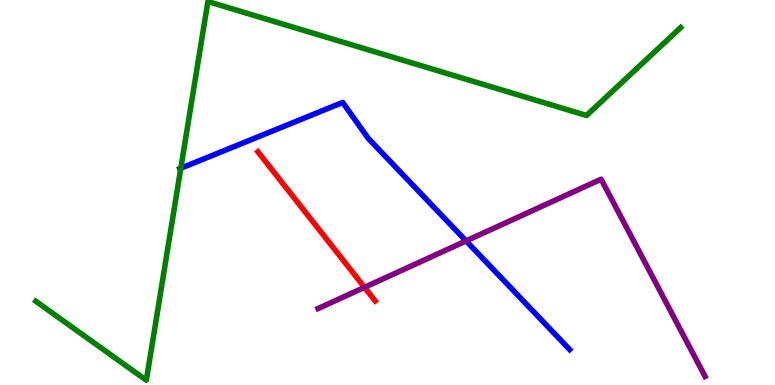[{'lines': ['blue', 'red'], 'intersections': []}, {'lines': ['green', 'red'], 'intersections': []}, {'lines': ['purple', 'red'], 'intersections': [{'x': 4.7, 'y': 2.54}]}, {'lines': ['blue', 'green'], 'intersections': [{'x': 2.33, 'y': 5.63}]}, {'lines': ['blue', 'purple'], 'intersections': [{'x': 6.01, 'y': 3.74}]}, {'lines': ['green', 'purple'], 'intersections': []}]